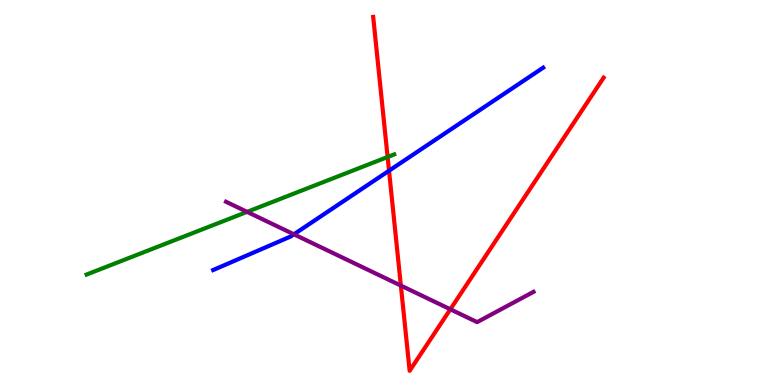[{'lines': ['blue', 'red'], 'intersections': [{'x': 5.02, 'y': 5.57}]}, {'lines': ['green', 'red'], 'intersections': [{'x': 5.0, 'y': 5.92}]}, {'lines': ['purple', 'red'], 'intersections': [{'x': 5.17, 'y': 2.58}, {'x': 5.81, 'y': 1.97}]}, {'lines': ['blue', 'green'], 'intersections': []}, {'lines': ['blue', 'purple'], 'intersections': [{'x': 3.79, 'y': 3.91}]}, {'lines': ['green', 'purple'], 'intersections': [{'x': 3.19, 'y': 4.5}]}]